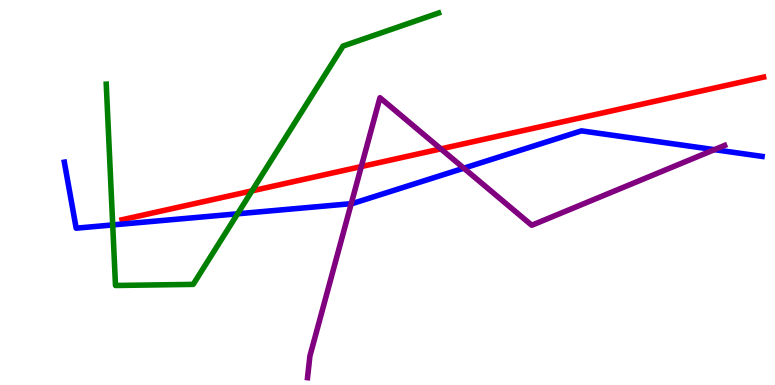[{'lines': ['blue', 'red'], 'intersections': []}, {'lines': ['green', 'red'], 'intersections': [{'x': 3.25, 'y': 5.04}]}, {'lines': ['purple', 'red'], 'intersections': [{'x': 4.66, 'y': 5.67}, {'x': 5.69, 'y': 6.13}]}, {'lines': ['blue', 'green'], 'intersections': [{'x': 1.45, 'y': 4.16}, {'x': 3.07, 'y': 4.45}]}, {'lines': ['blue', 'purple'], 'intersections': [{'x': 4.53, 'y': 4.71}, {'x': 5.98, 'y': 5.63}, {'x': 9.22, 'y': 6.11}]}, {'lines': ['green', 'purple'], 'intersections': []}]